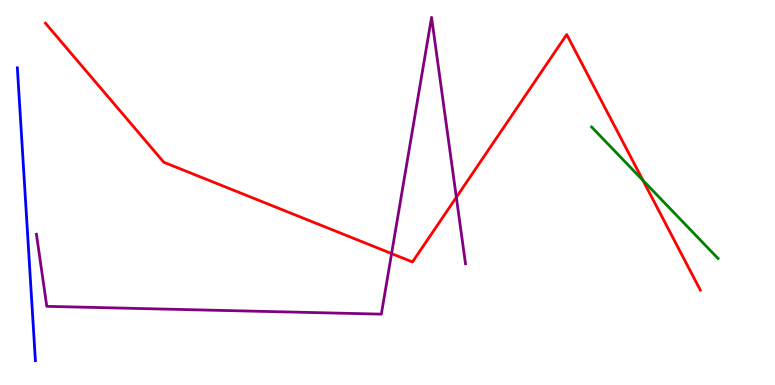[{'lines': ['blue', 'red'], 'intersections': []}, {'lines': ['green', 'red'], 'intersections': [{'x': 8.3, 'y': 5.31}]}, {'lines': ['purple', 'red'], 'intersections': [{'x': 5.05, 'y': 3.41}, {'x': 5.89, 'y': 4.88}]}, {'lines': ['blue', 'green'], 'intersections': []}, {'lines': ['blue', 'purple'], 'intersections': []}, {'lines': ['green', 'purple'], 'intersections': []}]